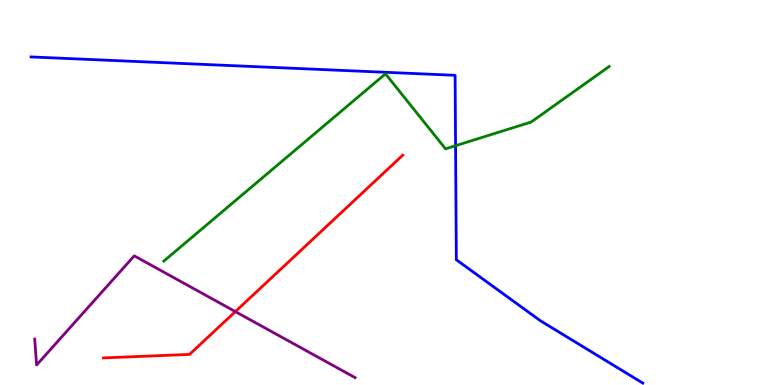[{'lines': ['blue', 'red'], 'intersections': []}, {'lines': ['green', 'red'], 'intersections': []}, {'lines': ['purple', 'red'], 'intersections': [{'x': 3.04, 'y': 1.91}]}, {'lines': ['blue', 'green'], 'intersections': [{'x': 5.88, 'y': 6.22}]}, {'lines': ['blue', 'purple'], 'intersections': []}, {'lines': ['green', 'purple'], 'intersections': []}]